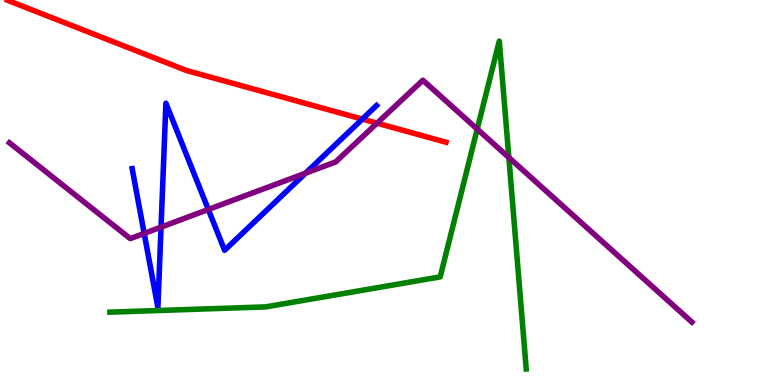[{'lines': ['blue', 'red'], 'intersections': [{'x': 4.68, 'y': 6.91}]}, {'lines': ['green', 'red'], 'intersections': []}, {'lines': ['purple', 'red'], 'intersections': [{'x': 4.87, 'y': 6.8}]}, {'lines': ['blue', 'green'], 'intersections': []}, {'lines': ['blue', 'purple'], 'intersections': [{'x': 1.86, 'y': 3.94}, {'x': 2.08, 'y': 4.1}, {'x': 2.69, 'y': 4.56}, {'x': 3.94, 'y': 5.5}]}, {'lines': ['green', 'purple'], 'intersections': [{'x': 6.16, 'y': 6.65}, {'x': 6.57, 'y': 5.91}]}]